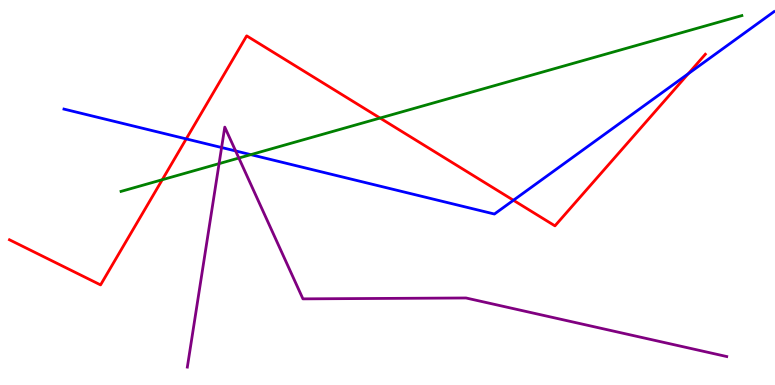[{'lines': ['blue', 'red'], 'intersections': [{'x': 2.4, 'y': 6.39}, {'x': 6.62, 'y': 4.8}, {'x': 8.88, 'y': 8.09}]}, {'lines': ['green', 'red'], 'intersections': [{'x': 2.09, 'y': 5.33}, {'x': 4.9, 'y': 6.93}]}, {'lines': ['purple', 'red'], 'intersections': []}, {'lines': ['blue', 'green'], 'intersections': [{'x': 3.24, 'y': 5.98}]}, {'lines': ['blue', 'purple'], 'intersections': [{'x': 2.86, 'y': 6.17}, {'x': 3.04, 'y': 6.08}]}, {'lines': ['green', 'purple'], 'intersections': [{'x': 2.83, 'y': 5.75}, {'x': 3.08, 'y': 5.9}]}]